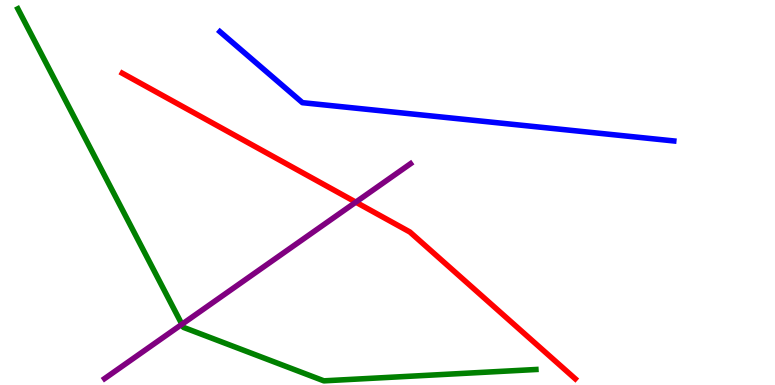[{'lines': ['blue', 'red'], 'intersections': []}, {'lines': ['green', 'red'], 'intersections': []}, {'lines': ['purple', 'red'], 'intersections': [{'x': 4.59, 'y': 4.75}]}, {'lines': ['blue', 'green'], 'intersections': []}, {'lines': ['blue', 'purple'], 'intersections': []}, {'lines': ['green', 'purple'], 'intersections': [{'x': 2.35, 'y': 1.58}]}]